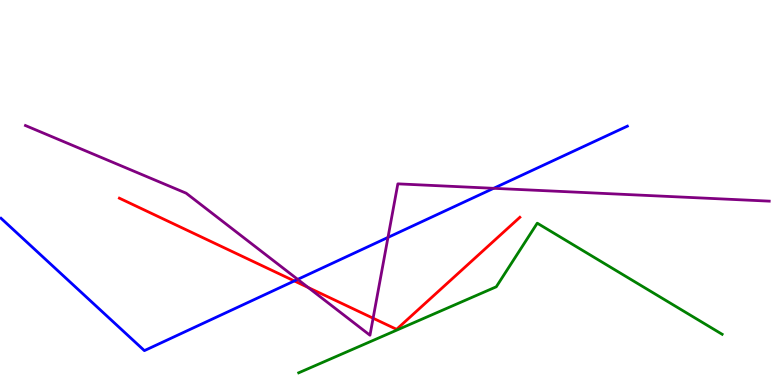[{'lines': ['blue', 'red'], 'intersections': [{'x': 3.8, 'y': 2.7}]}, {'lines': ['green', 'red'], 'intersections': []}, {'lines': ['purple', 'red'], 'intersections': [{'x': 3.98, 'y': 2.53}, {'x': 4.81, 'y': 1.73}]}, {'lines': ['blue', 'green'], 'intersections': []}, {'lines': ['blue', 'purple'], 'intersections': [{'x': 3.84, 'y': 2.74}, {'x': 5.01, 'y': 3.83}, {'x': 6.37, 'y': 5.11}]}, {'lines': ['green', 'purple'], 'intersections': []}]